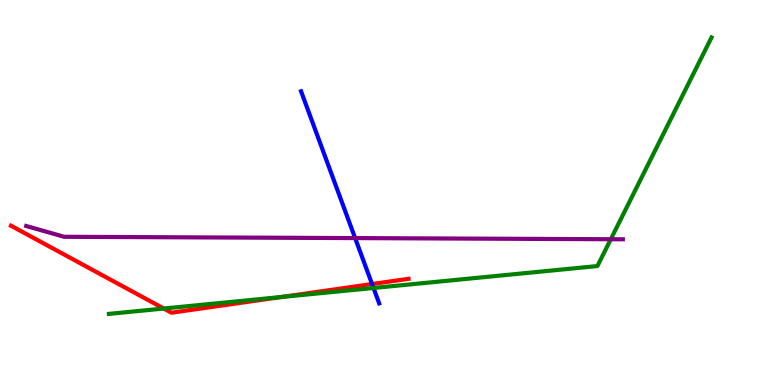[{'lines': ['blue', 'red'], 'intersections': [{'x': 4.8, 'y': 2.62}]}, {'lines': ['green', 'red'], 'intersections': [{'x': 2.11, 'y': 1.99}, {'x': 3.63, 'y': 2.29}]}, {'lines': ['purple', 'red'], 'intersections': []}, {'lines': ['blue', 'green'], 'intersections': [{'x': 4.82, 'y': 2.52}]}, {'lines': ['blue', 'purple'], 'intersections': [{'x': 4.58, 'y': 3.82}]}, {'lines': ['green', 'purple'], 'intersections': [{'x': 7.88, 'y': 3.79}]}]